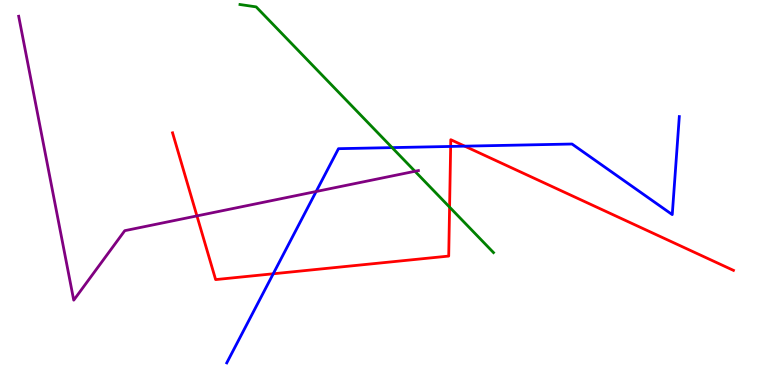[{'lines': ['blue', 'red'], 'intersections': [{'x': 3.53, 'y': 2.89}, {'x': 5.81, 'y': 6.2}, {'x': 6.0, 'y': 6.2}]}, {'lines': ['green', 'red'], 'intersections': [{'x': 5.8, 'y': 4.62}]}, {'lines': ['purple', 'red'], 'intersections': [{'x': 2.54, 'y': 4.39}]}, {'lines': ['blue', 'green'], 'intersections': [{'x': 5.06, 'y': 6.17}]}, {'lines': ['blue', 'purple'], 'intersections': [{'x': 4.08, 'y': 5.03}]}, {'lines': ['green', 'purple'], 'intersections': [{'x': 5.35, 'y': 5.55}]}]